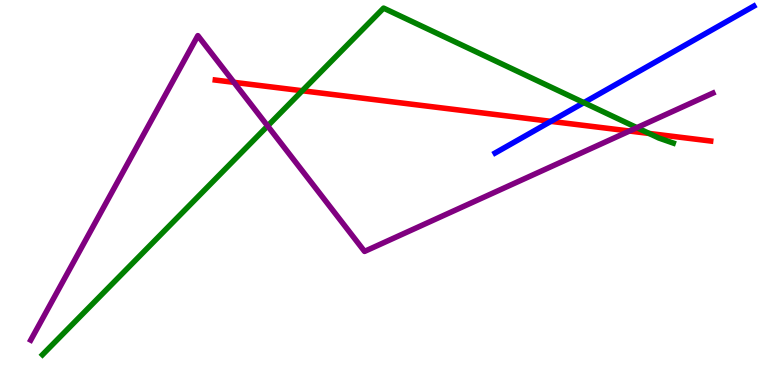[{'lines': ['blue', 'red'], 'intersections': [{'x': 7.11, 'y': 6.85}]}, {'lines': ['green', 'red'], 'intersections': [{'x': 3.9, 'y': 7.64}, {'x': 8.38, 'y': 6.53}]}, {'lines': ['purple', 'red'], 'intersections': [{'x': 3.02, 'y': 7.86}, {'x': 8.12, 'y': 6.6}]}, {'lines': ['blue', 'green'], 'intersections': [{'x': 7.53, 'y': 7.33}]}, {'lines': ['blue', 'purple'], 'intersections': []}, {'lines': ['green', 'purple'], 'intersections': [{'x': 3.45, 'y': 6.73}, {'x': 8.22, 'y': 6.68}]}]